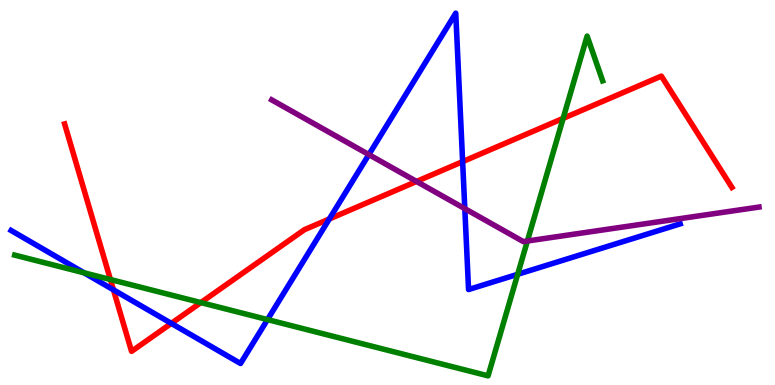[{'lines': ['blue', 'red'], 'intersections': [{'x': 1.46, 'y': 2.47}, {'x': 2.21, 'y': 1.6}, {'x': 4.25, 'y': 4.31}, {'x': 5.97, 'y': 5.8}]}, {'lines': ['green', 'red'], 'intersections': [{'x': 1.42, 'y': 2.74}, {'x': 2.59, 'y': 2.14}, {'x': 7.27, 'y': 6.93}]}, {'lines': ['purple', 'red'], 'intersections': [{'x': 5.37, 'y': 5.29}]}, {'lines': ['blue', 'green'], 'intersections': [{'x': 1.09, 'y': 2.91}, {'x': 3.45, 'y': 1.7}, {'x': 6.68, 'y': 2.88}]}, {'lines': ['blue', 'purple'], 'intersections': [{'x': 4.76, 'y': 5.98}, {'x': 6.0, 'y': 4.58}]}, {'lines': ['green', 'purple'], 'intersections': [{'x': 6.81, 'y': 3.74}]}]